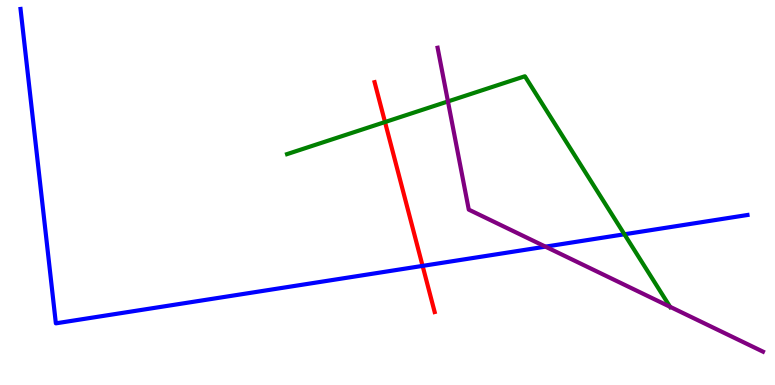[{'lines': ['blue', 'red'], 'intersections': [{'x': 5.45, 'y': 3.09}]}, {'lines': ['green', 'red'], 'intersections': [{'x': 4.97, 'y': 6.83}]}, {'lines': ['purple', 'red'], 'intersections': []}, {'lines': ['blue', 'green'], 'intersections': [{'x': 8.06, 'y': 3.91}]}, {'lines': ['blue', 'purple'], 'intersections': [{'x': 7.04, 'y': 3.59}]}, {'lines': ['green', 'purple'], 'intersections': [{'x': 5.78, 'y': 7.37}, {'x': 8.65, 'y': 2.03}]}]